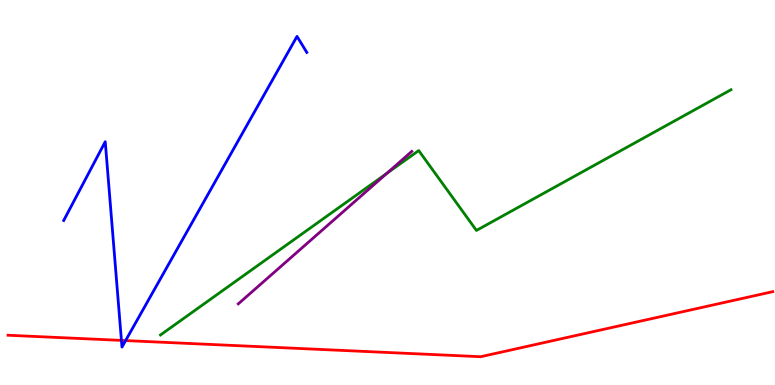[{'lines': ['blue', 'red'], 'intersections': [{'x': 1.57, 'y': 1.16}, {'x': 1.62, 'y': 1.15}]}, {'lines': ['green', 'red'], 'intersections': []}, {'lines': ['purple', 'red'], 'intersections': []}, {'lines': ['blue', 'green'], 'intersections': []}, {'lines': ['blue', 'purple'], 'intersections': []}, {'lines': ['green', 'purple'], 'intersections': [{'x': 4.99, 'y': 5.5}]}]